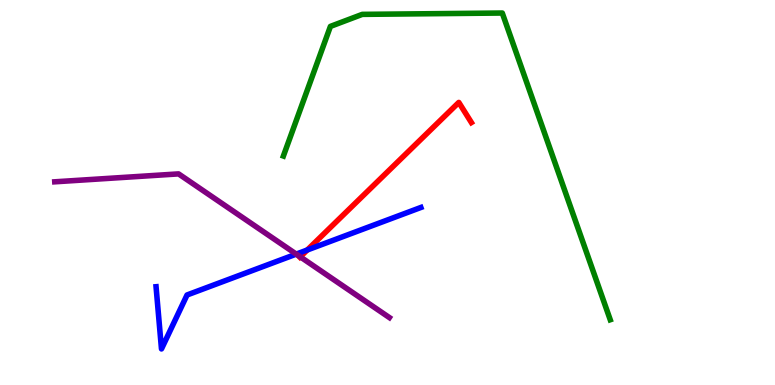[{'lines': ['blue', 'red'], 'intersections': [{'x': 3.96, 'y': 3.51}]}, {'lines': ['green', 'red'], 'intersections': []}, {'lines': ['purple', 'red'], 'intersections': [{'x': 3.87, 'y': 3.33}]}, {'lines': ['blue', 'green'], 'intersections': []}, {'lines': ['blue', 'purple'], 'intersections': [{'x': 3.82, 'y': 3.4}]}, {'lines': ['green', 'purple'], 'intersections': []}]